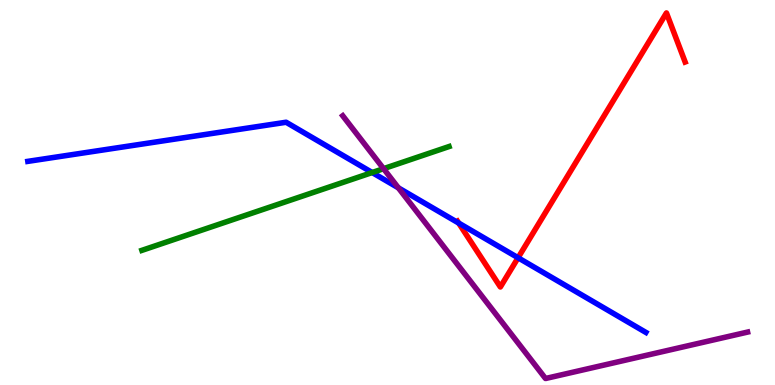[{'lines': ['blue', 'red'], 'intersections': [{'x': 5.92, 'y': 4.21}, {'x': 6.68, 'y': 3.31}]}, {'lines': ['green', 'red'], 'intersections': []}, {'lines': ['purple', 'red'], 'intersections': []}, {'lines': ['blue', 'green'], 'intersections': [{'x': 4.8, 'y': 5.52}]}, {'lines': ['blue', 'purple'], 'intersections': [{'x': 5.14, 'y': 5.12}]}, {'lines': ['green', 'purple'], 'intersections': [{'x': 4.95, 'y': 5.62}]}]